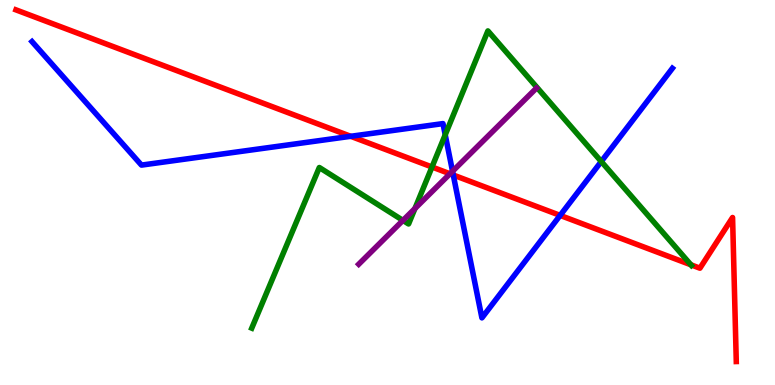[{'lines': ['blue', 'red'], 'intersections': [{'x': 4.53, 'y': 6.46}, {'x': 5.85, 'y': 5.45}, {'x': 7.23, 'y': 4.41}]}, {'lines': ['green', 'red'], 'intersections': [{'x': 5.57, 'y': 5.66}, {'x': 8.91, 'y': 3.12}]}, {'lines': ['purple', 'red'], 'intersections': [{'x': 5.81, 'y': 5.49}]}, {'lines': ['blue', 'green'], 'intersections': [{'x': 5.74, 'y': 6.5}, {'x': 7.76, 'y': 5.8}]}, {'lines': ['blue', 'purple'], 'intersections': [{'x': 5.84, 'y': 5.55}]}, {'lines': ['green', 'purple'], 'intersections': [{'x': 5.2, 'y': 4.28}, {'x': 5.35, 'y': 4.58}]}]